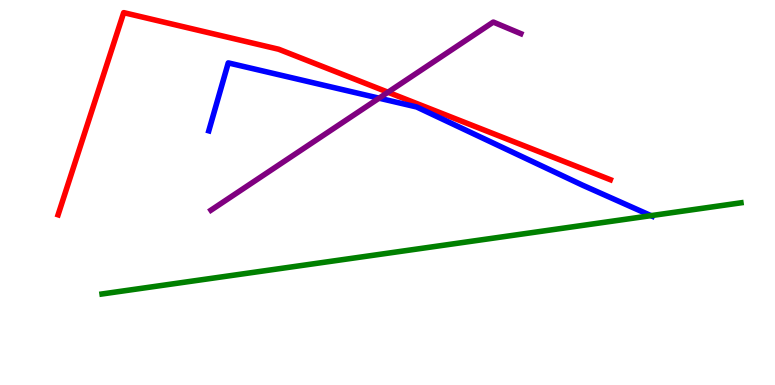[{'lines': ['blue', 'red'], 'intersections': []}, {'lines': ['green', 'red'], 'intersections': []}, {'lines': ['purple', 'red'], 'intersections': [{'x': 5.01, 'y': 7.6}]}, {'lines': ['blue', 'green'], 'intersections': [{'x': 8.4, 'y': 4.4}]}, {'lines': ['blue', 'purple'], 'intersections': [{'x': 4.89, 'y': 7.45}]}, {'lines': ['green', 'purple'], 'intersections': []}]